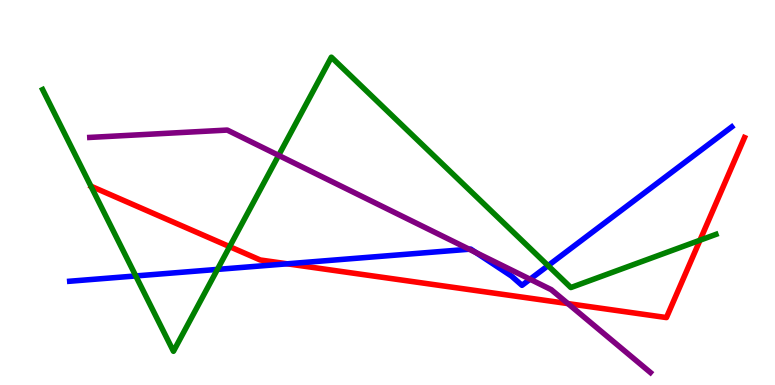[{'lines': ['blue', 'red'], 'intersections': [{'x': 3.71, 'y': 3.15}]}, {'lines': ['green', 'red'], 'intersections': [{'x': 2.96, 'y': 3.59}, {'x': 9.03, 'y': 3.76}]}, {'lines': ['purple', 'red'], 'intersections': [{'x': 7.33, 'y': 2.11}]}, {'lines': ['blue', 'green'], 'intersections': [{'x': 1.75, 'y': 2.83}, {'x': 2.81, 'y': 3.0}, {'x': 7.07, 'y': 3.1}]}, {'lines': ['blue', 'purple'], 'intersections': [{'x': 6.05, 'y': 3.53}, {'x': 6.14, 'y': 3.44}, {'x': 6.84, 'y': 2.75}]}, {'lines': ['green', 'purple'], 'intersections': [{'x': 3.6, 'y': 5.96}]}]